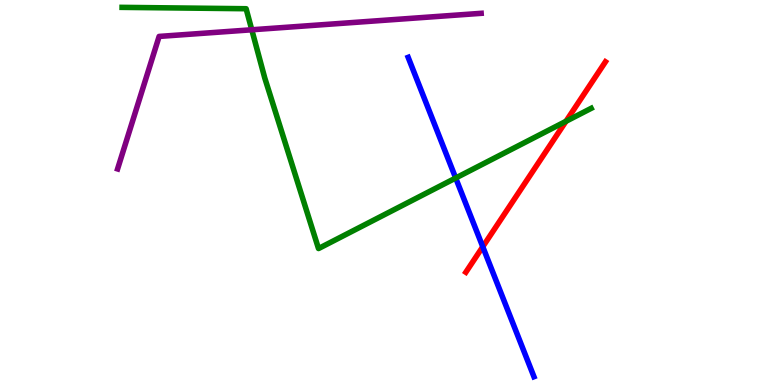[{'lines': ['blue', 'red'], 'intersections': [{'x': 6.23, 'y': 3.59}]}, {'lines': ['green', 'red'], 'intersections': [{'x': 7.3, 'y': 6.85}]}, {'lines': ['purple', 'red'], 'intersections': []}, {'lines': ['blue', 'green'], 'intersections': [{'x': 5.88, 'y': 5.38}]}, {'lines': ['blue', 'purple'], 'intersections': []}, {'lines': ['green', 'purple'], 'intersections': [{'x': 3.25, 'y': 9.23}]}]